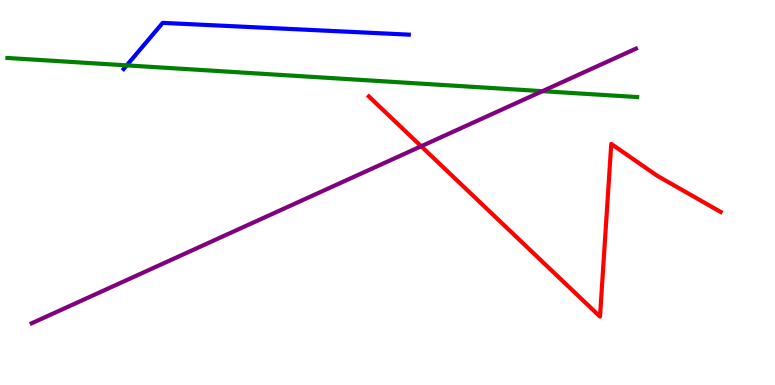[{'lines': ['blue', 'red'], 'intersections': []}, {'lines': ['green', 'red'], 'intersections': []}, {'lines': ['purple', 'red'], 'intersections': [{'x': 5.43, 'y': 6.2}]}, {'lines': ['blue', 'green'], 'intersections': [{'x': 1.64, 'y': 8.3}]}, {'lines': ['blue', 'purple'], 'intersections': []}, {'lines': ['green', 'purple'], 'intersections': [{'x': 7.0, 'y': 7.63}]}]